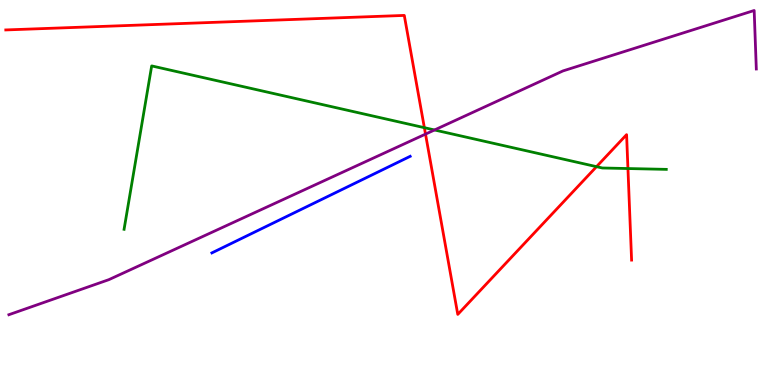[{'lines': ['blue', 'red'], 'intersections': []}, {'lines': ['green', 'red'], 'intersections': [{'x': 5.48, 'y': 6.68}, {'x': 7.7, 'y': 5.67}, {'x': 8.1, 'y': 5.62}]}, {'lines': ['purple', 'red'], 'intersections': [{'x': 5.49, 'y': 6.52}]}, {'lines': ['blue', 'green'], 'intersections': []}, {'lines': ['blue', 'purple'], 'intersections': []}, {'lines': ['green', 'purple'], 'intersections': [{'x': 5.61, 'y': 6.62}]}]